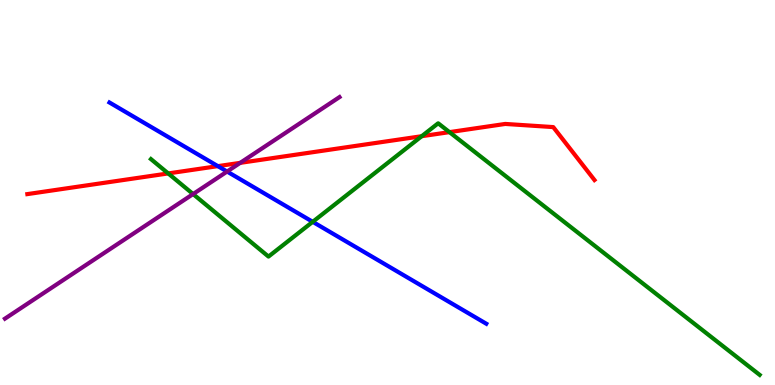[{'lines': ['blue', 'red'], 'intersections': [{'x': 2.81, 'y': 5.68}]}, {'lines': ['green', 'red'], 'intersections': [{'x': 2.17, 'y': 5.5}, {'x': 5.44, 'y': 6.46}, {'x': 5.8, 'y': 6.57}]}, {'lines': ['purple', 'red'], 'intersections': [{'x': 3.1, 'y': 5.77}]}, {'lines': ['blue', 'green'], 'intersections': [{'x': 4.04, 'y': 4.24}]}, {'lines': ['blue', 'purple'], 'intersections': [{'x': 2.93, 'y': 5.54}]}, {'lines': ['green', 'purple'], 'intersections': [{'x': 2.49, 'y': 4.96}]}]